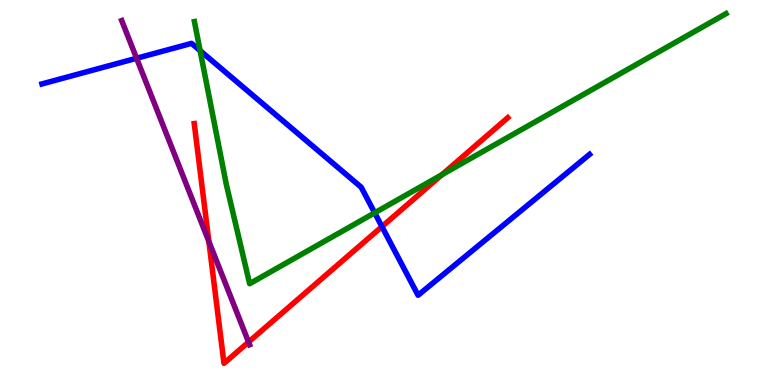[{'lines': ['blue', 'red'], 'intersections': [{'x': 4.93, 'y': 4.11}]}, {'lines': ['green', 'red'], 'intersections': [{'x': 5.7, 'y': 5.46}]}, {'lines': ['purple', 'red'], 'intersections': [{'x': 2.69, 'y': 3.73}, {'x': 3.21, 'y': 1.12}]}, {'lines': ['blue', 'green'], 'intersections': [{'x': 2.58, 'y': 8.68}, {'x': 4.83, 'y': 4.47}]}, {'lines': ['blue', 'purple'], 'intersections': [{'x': 1.76, 'y': 8.49}]}, {'lines': ['green', 'purple'], 'intersections': []}]